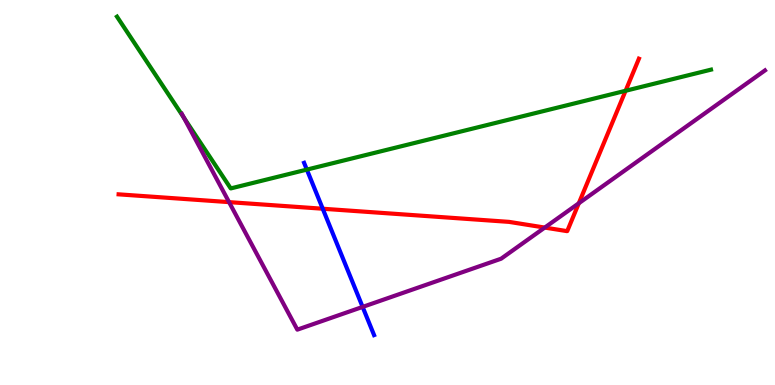[{'lines': ['blue', 'red'], 'intersections': [{'x': 4.16, 'y': 4.58}]}, {'lines': ['green', 'red'], 'intersections': [{'x': 8.07, 'y': 7.64}]}, {'lines': ['purple', 'red'], 'intersections': [{'x': 2.96, 'y': 4.75}, {'x': 7.03, 'y': 4.09}, {'x': 7.47, 'y': 4.72}]}, {'lines': ['blue', 'green'], 'intersections': [{'x': 3.96, 'y': 5.59}]}, {'lines': ['blue', 'purple'], 'intersections': [{'x': 4.68, 'y': 2.03}]}, {'lines': ['green', 'purple'], 'intersections': [{'x': 2.37, 'y': 6.95}]}]